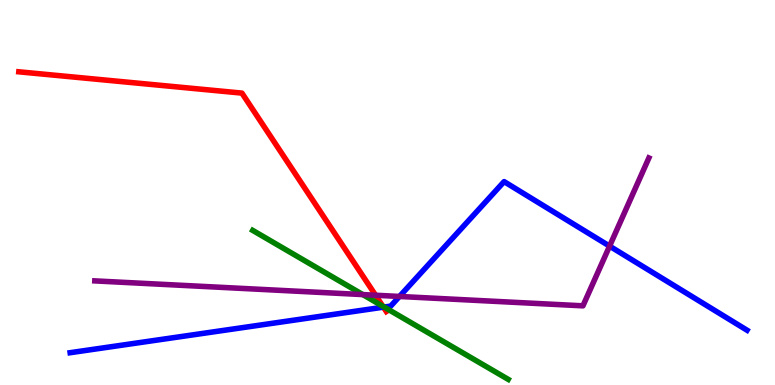[{'lines': ['blue', 'red'], 'intersections': [{'x': 4.95, 'y': 2.02}]}, {'lines': ['green', 'red'], 'intersections': [{'x': 4.94, 'y': 2.04}]}, {'lines': ['purple', 'red'], 'intersections': [{'x': 4.85, 'y': 2.33}]}, {'lines': ['blue', 'green'], 'intersections': [{'x': 4.96, 'y': 2.02}]}, {'lines': ['blue', 'purple'], 'intersections': [{'x': 5.15, 'y': 2.3}, {'x': 7.87, 'y': 3.61}]}, {'lines': ['green', 'purple'], 'intersections': [{'x': 4.68, 'y': 2.35}]}]